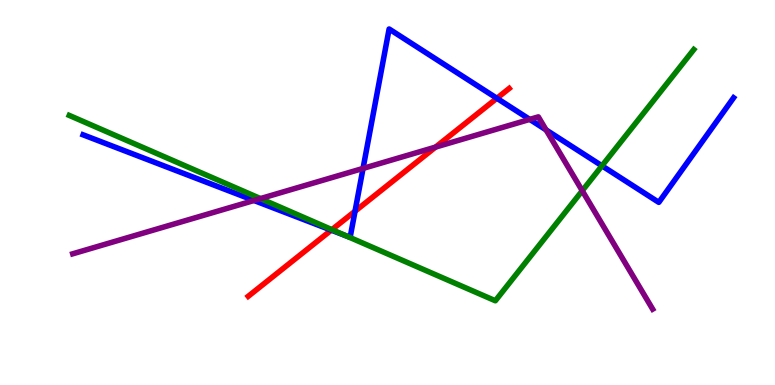[{'lines': ['blue', 'red'], 'intersections': [{'x': 4.27, 'y': 4.02}, {'x': 4.58, 'y': 4.51}, {'x': 6.41, 'y': 7.45}]}, {'lines': ['green', 'red'], 'intersections': [{'x': 4.28, 'y': 4.03}]}, {'lines': ['purple', 'red'], 'intersections': [{'x': 5.62, 'y': 6.18}]}, {'lines': ['blue', 'green'], 'intersections': [{'x': 4.47, 'y': 3.87}, {'x': 7.77, 'y': 5.69}]}, {'lines': ['blue', 'purple'], 'intersections': [{'x': 3.28, 'y': 4.79}, {'x': 4.68, 'y': 5.63}, {'x': 6.84, 'y': 6.9}, {'x': 7.05, 'y': 6.63}]}, {'lines': ['green', 'purple'], 'intersections': [{'x': 3.36, 'y': 4.84}, {'x': 7.51, 'y': 5.05}]}]